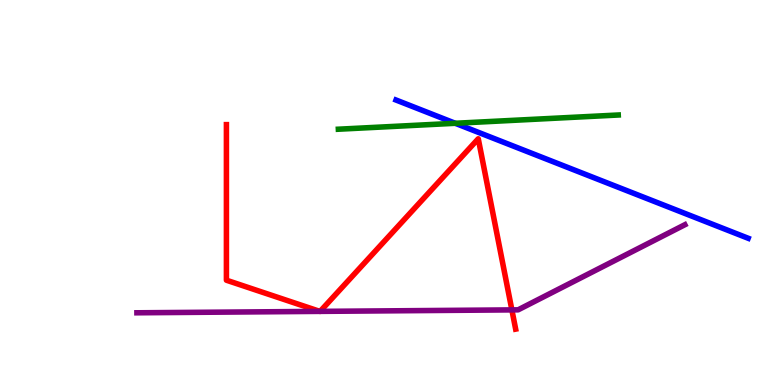[{'lines': ['blue', 'red'], 'intersections': []}, {'lines': ['green', 'red'], 'intersections': []}, {'lines': ['purple', 'red'], 'intersections': [{'x': 4.13, 'y': 1.91}, {'x': 4.13, 'y': 1.91}, {'x': 6.6, 'y': 1.95}]}, {'lines': ['blue', 'green'], 'intersections': [{'x': 5.87, 'y': 6.8}]}, {'lines': ['blue', 'purple'], 'intersections': []}, {'lines': ['green', 'purple'], 'intersections': []}]